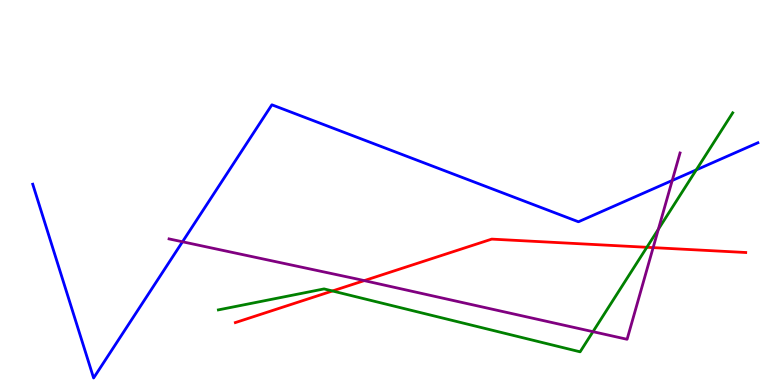[{'lines': ['blue', 'red'], 'intersections': []}, {'lines': ['green', 'red'], 'intersections': [{'x': 4.29, 'y': 2.44}, {'x': 8.35, 'y': 3.58}]}, {'lines': ['purple', 'red'], 'intersections': [{'x': 4.7, 'y': 2.71}, {'x': 8.43, 'y': 3.57}]}, {'lines': ['blue', 'green'], 'intersections': [{'x': 8.98, 'y': 5.59}]}, {'lines': ['blue', 'purple'], 'intersections': [{'x': 2.35, 'y': 3.72}, {'x': 8.67, 'y': 5.31}]}, {'lines': ['green', 'purple'], 'intersections': [{'x': 7.65, 'y': 1.39}, {'x': 8.49, 'y': 4.04}]}]